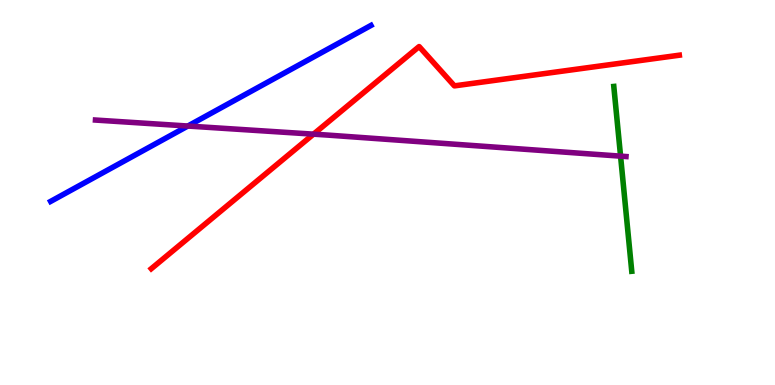[{'lines': ['blue', 'red'], 'intersections': []}, {'lines': ['green', 'red'], 'intersections': []}, {'lines': ['purple', 'red'], 'intersections': [{'x': 4.05, 'y': 6.52}]}, {'lines': ['blue', 'green'], 'intersections': []}, {'lines': ['blue', 'purple'], 'intersections': [{'x': 2.42, 'y': 6.73}]}, {'lines': ['green', 'purple'], 'intersections': [{'x': 8.01, 'y': 5.94}]}]